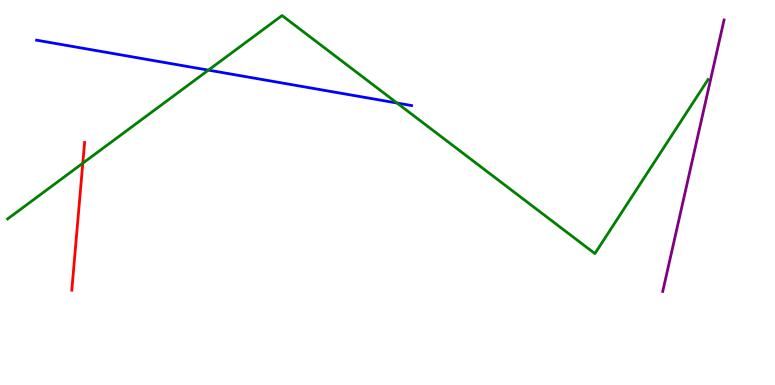[{'lines': ['blue', 'red'], 'intersections': []}, {'lines': ['green', 'red'], 'intersections': [{'x': 1.07, 'y': 5.76}]}, {'lines': ['purple', 'red'], 'intersections': []}, {'lines': ['blue', 'green'], 'intersections': [{'x': 2.69, 'y': 8.18}, {'x': 5.12, 'y': 7.32}]}, {'lines': ['blue', 'purple'], 'intersections': []}, {'lines': ['green', 'purple'], 'intersections': []}]